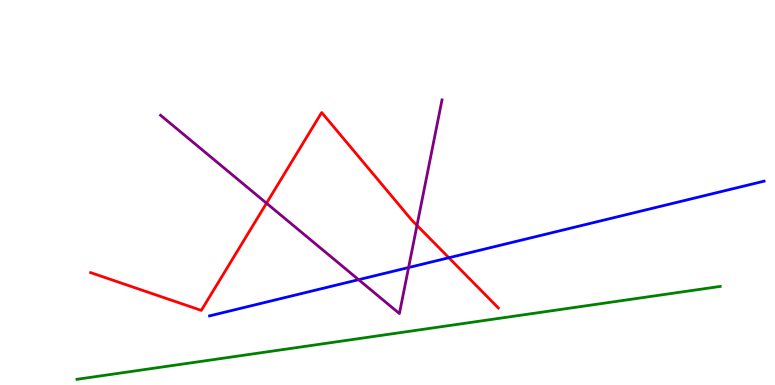[{'lines': ['blue', 'red'], 'intersections': [{'x': 5.79, 'y': 3.31}]}, {'lines': ['green', 'red'], 'intersections': []}, {'lines': ['purple', 'red'], 'intersections': [{'x': 3.44, 'y': 4.72}, {'x': 5.38, 'y': 4.15}]}, {'lines': ['blue', 'green'], 'intersections': []}, {'lines': ['blue', 'purple'], 'intersections': [{'x': 4.63, 'y': 2.74}, {'x': 5.27, 'y': 3.05}]}, {'lines': ['green', 'purple'], 'intersections': []}]